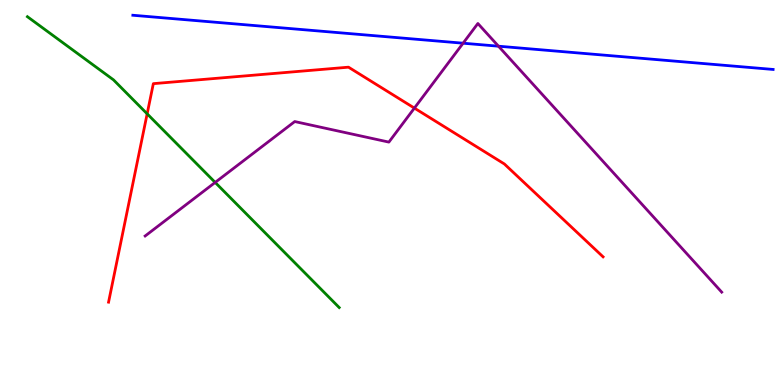[{'lines': ['blue', 'red'], 'intersections': []}, {'lines': ['green', 'red'], 'intersections': [{'x': 1.9, 'y': 7.04}]}, {'lines': ['purple', 'red'], 'intersections': [{'x': 5.35, 'y': 7.19}]}, {'lines': ['blue', 'green'], 'intersections': []}, {'lines': ['blue', 'purple'], 'intersections': [{'x': 5.98, 'y': 8.88}, {'x': 6.43, 'y': 8.8}]}, {'lines': ['green', 'purple'], 'intersections': [{'x': 2.78, 'y': 5.26}]}]